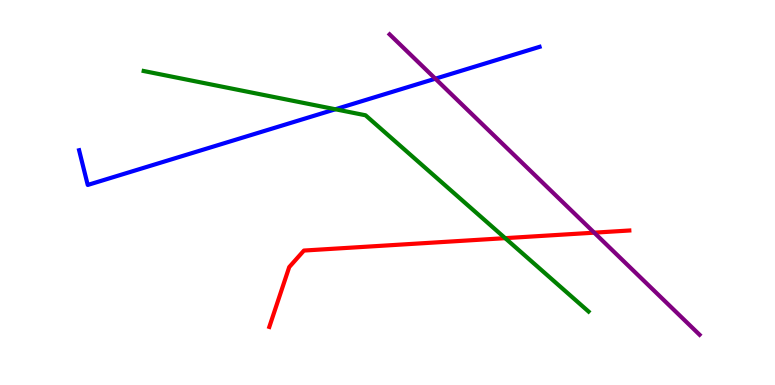[{'lines': ['blue', 'red'], 'intersections': []}, {'lines': ['green', 'red'], 'intersections': [{'x': 6.52, 'y': 3.81}]}, {'lines': ['purple', 'red'], 'intersections': [{'x': 7.67, 'y': 3.96}]}, {'lines': ['blue', 'green'], 'intersections': [{'x': 4.33, 'y': 7.16}]}, {'lines': ['blue', 'purple'], 'intersections': [{'x': 5.62, 'y': 7.96}]}, {'lines': ['green', 'purple'], 'intersections': []}]